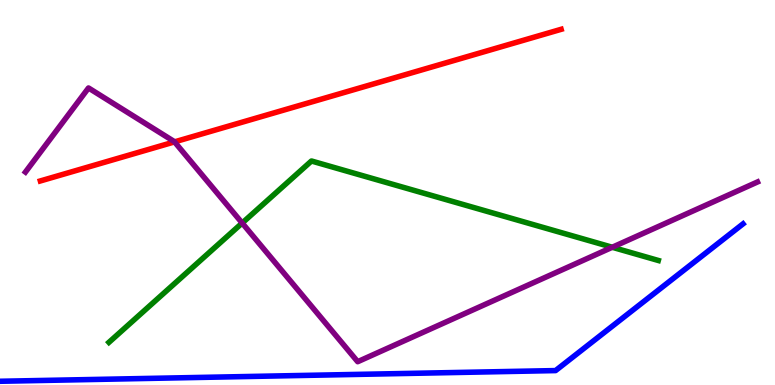[{'lines': ['blue', 'red'], 'intersections': []}, {'lines': ['green', 'red'], 'intersections': []}, {'lines': ['purple', 'red'], 'intersections': [{'x': 2.25, 'y': 6.31}]}, {'lines': ['blue', 'green'], 'intersections': []}, {'lines': ['blue', 'purple'], 'intersections': []}, {'lines': ['green', 'purple'], 'intersections': [{'x': 3.12, 'y': 4.21}, {'x': 7.9, 'y': 3.58}]}]